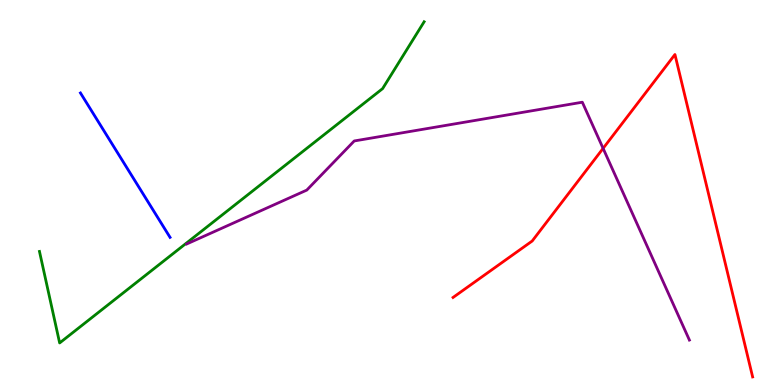[{'lines': ['blue', 'red'], 'intersections': []}, {'lines': ['green', 'red'], 'intersections': []}, {'lines': ['purple', 'red'], 'intersections': [{'x': 7.78, 'y': 6.15}]}, {'lines': ['blue', 'green'], 'intersections': []}, {'lines': ['blue', 'purple'], 'intersections': []}, {'lines': ['green', 'purple'], 'intersections': []}]